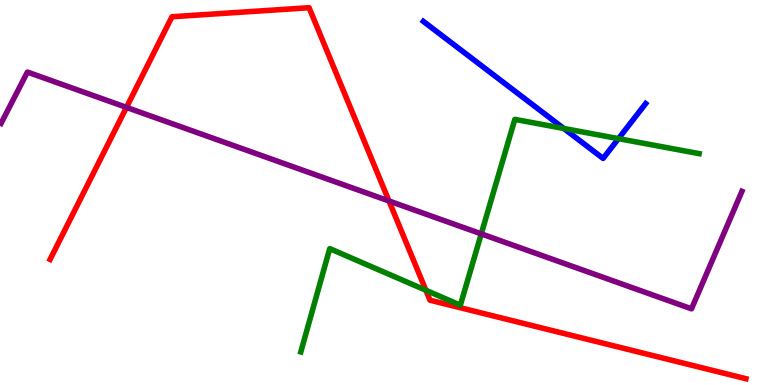[{'lines': ['blue', 'red'], 'intersections': []}, {'lines': ['green', 'red'], 'intersections': [{'x': 5.5, 'y': 2.46}]}, {'lines': ['purple', 'red'], 'intersections': [{'x': 1.63, 'y': 7.21}, {'x': 5.02, 'y': 4.78}]}, {'lines': ['blue', 'green'], 'intersections': [{'x': 7.28, 'y': 6.66}, {'x': 7.98, 'y': 6.4}]}, {'lines': ['blue', 'purple'], 'intersections': []}, {'lines': ['green', 'purple'], 'intersections': [{'x': 6.21, 'y': 3.93}]}]